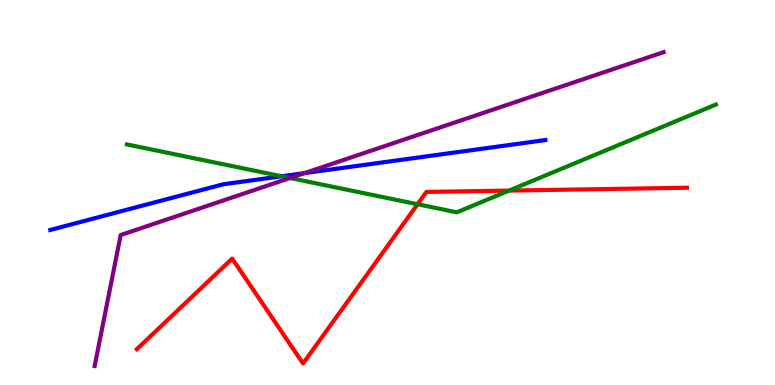[{'lines': ['blue', 'red'], 'intersections': []}, {'lines': ['green', 'red'], 'intersections': [{'x': 5.39, 'y': 4.69}, {'x': 6.57, 'y': 5.05}]}, {'lines': ['purple', 'red'], 'intersections': []}, {'lines': ['blue', 'green'], 'intersections': [{'x': 3.63, 'y': 5.42}]}, {'lines': ['blue', 'purple'], 'intersections': [{'x': 3.93, 'y': 5.5}]}, {'lines': ['green', 'purple'], 'intersections': [{'x': 3.74, 'y': 5.38}]}]